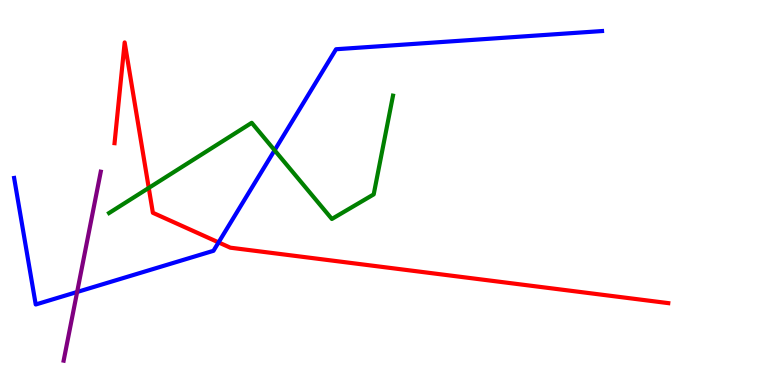[{'lines': ['blue', 'red'], 'intersections': [{'x': 2.82, 'y': 3.7}]}, {'lines': ['green', 'red'], 'intersections': [{'x': 1.92, 'y': 5.12}]}, {'lines': ['purple', 'red'], 'intersections': []}, {'lines': ['blue', 'green'], 'intersections': [{'x': 3.54, 'y': 6.1}]}, {'lines': ['blue', 'purple'], 'intersections': [{'x': 0.995, 'y': 2.42}]}, {'lines': ['green', 'purple'], 'intersections': []}]